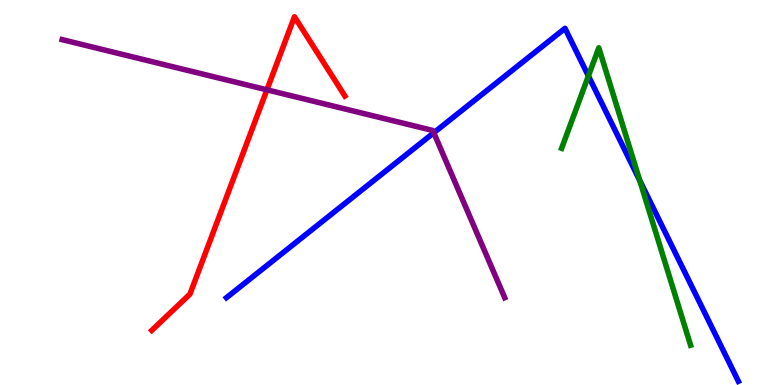[{'lines': ['blue', 'red'], 'intersections': []}, {'lines': ['green', 'red'], 'intersections': []}, {'lines': ['purple', 'red'], 'intersections': [{'x': 3.44, 'y': 7.67}]}, {'lines': ['blue', 'green'], 'intersections': [{'x': 7.59, 'y': 8.03}, {'x': 8.26, 'y': 5.31}]}, {'lines': ['blue', 'purple'], 'intersections': [{'x': 5.6, 'y': 6.55}]}, {'lines': ['green', 'purple'], 'intersections': []}]